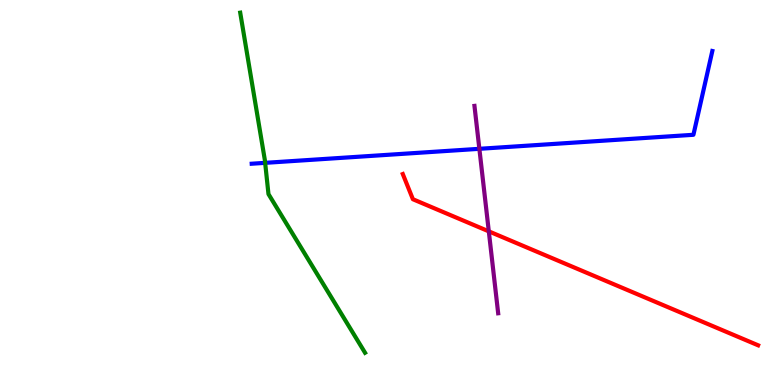[{'lines': ['blue', 'red'], 'intersections': []}, {'lines': ['green', 'red'], 'intersections': []}, {'lines': ['purple', 'red'], 'intersections': [{'x': 6.31, 'y': 3.99}]}, {'lines': ['blue', 'green'], 'intersections': [{'x': 3.42, 'y': 5.77}]}, {'lines': ['blue', 'purple'], 'intersections': [{'x': 6.19, 'y': 6.13}]}, {'lines': ['green', 'purple'], 'intersections': []}]